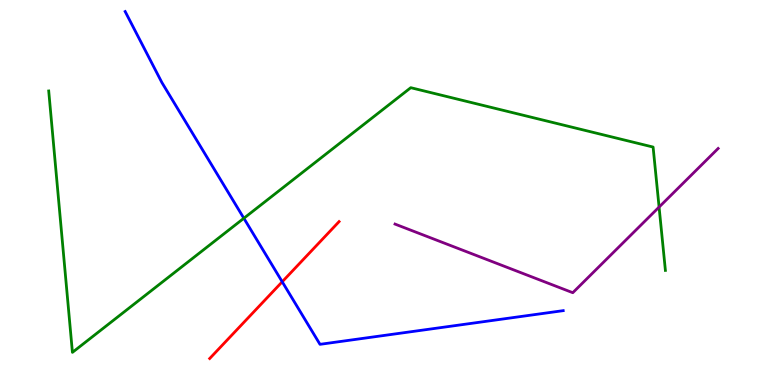[{'lines': ['blue', 'red'], 'intersections': [{'x': 3.64, 'y': 2.68}]}, {'lines': ['green', 'red'], 'intersections': []}, {'lines': ['purple', 'red'], 'intersections': []}, {'lines': ['blue', 'green'], 'intersections': [{'x': 3.15, 'y': 4.33}]}, {'lines': ['blue', 'purple'], 'intersections': []}, {'lines': ['green', 'purple'], 'intersections': [{'x': 8.5, 'y': 4.62}]}]